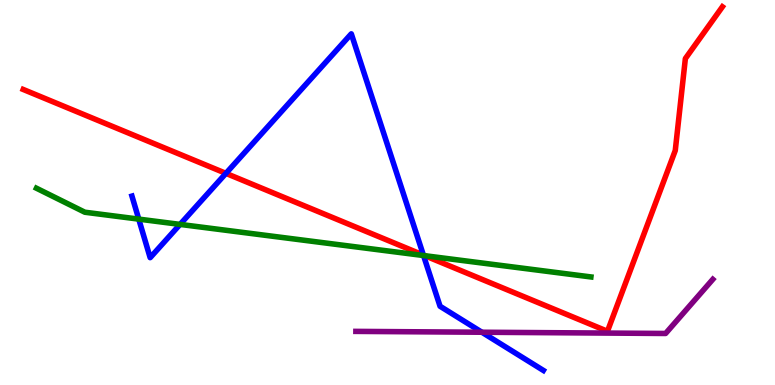[{'lines': ['blue', 'red'], 'intersections': [{'x': 2.92, 'y': 5.5}, {'x': 5.46, 'y': 3.37}]}, {'lines': ['green', 'red'], 'intersections': [{'x': 5.48, 'y': 3.36}]}, {'lines': ['purple', 'red'], 'intersections': []}, {'lines': ['blue', 'green'], 'intersections': [{'x': 1.79, 'y': 4.31}, {'x': 2.32, 'y': 4.17}, {'x': 5.46, 'y': 3.36}]}, {'lines': ['blue', 'purple'], 'intersections': [{'x': 6.22, 'y': 1.37}]}, {'lines': ['green', 'purple'], 'intersections': []}]